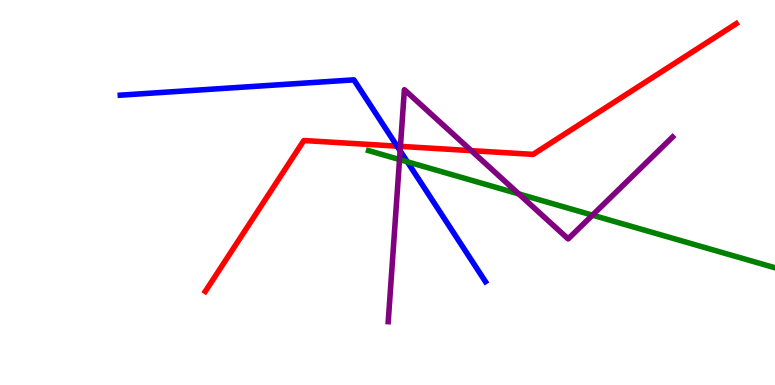[{'lines': ['blue', 'red'], 'intersections': [{'x': 5.12, 'y': 6.2}]}, {'lines': ['green', 'red'], 'intersections': []}, {'lines': ['purple', 'red'], 'intersections': [{'x': 5.17, 'y': 6.2}, {'x': 6.08, 'y': 6.09}]}, {'lines': ['blue', 'green'], 'intersections': [{'x': 5.26, 'y': 5.8}]}, {'lines': ['blue', 'purple'], 'intersections': [{'x': 5.16, 'y': 6.08}]}, {'lines': ['green', 'purple'], 'intersections': [{'x': 5.16, 'y': 5.86}, {'x': 6.69, 'y': 4.96}, {'x': 7.64, 'y': 4.41}]}]